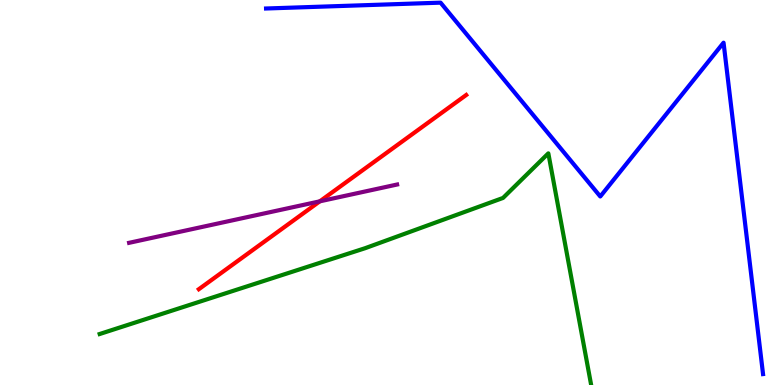[{'lines': ['blue', 'red'], 'intersections': []}, {'lines': ['green', 'red'], 'intersections': []}, {'lines': ['purple', 'red'], 'intersections': [{'x': 4.13, 'y': 4.77}]}, {'lines': ['blue', 'green'], 'intersections': []}, {'lines': ['blue', 'purple'], 'intersections': []}, {'lines': ['green', 'purple'], 'intersections': []}]